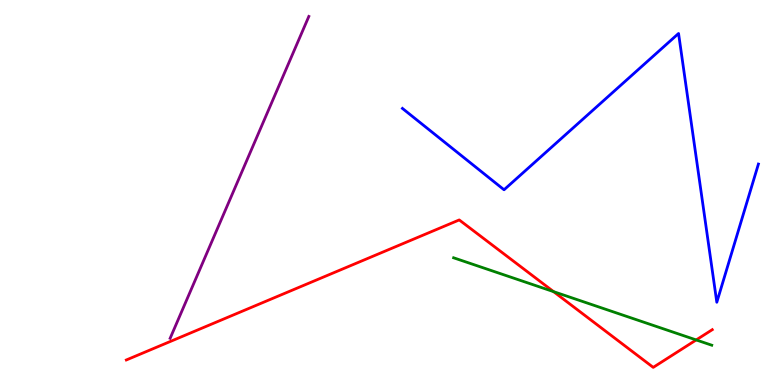[{'lines': ['blue', 'red'], 'intersections': []}, {'lines': ['green', 'red'], 'intersections': [{'x': 7.14, 'y': 2.42}, {'x': 8.98, 'y': 1.17}]}, {'lines': ['purple', 'red'], 'intersections': []}, {'lines': ['blue', 'green'], 'intersections': []}, {'lines': ['blue', 'purple'], 'intersections': []}, {'lines': ['green', 'purple'], 'intersections': []}]